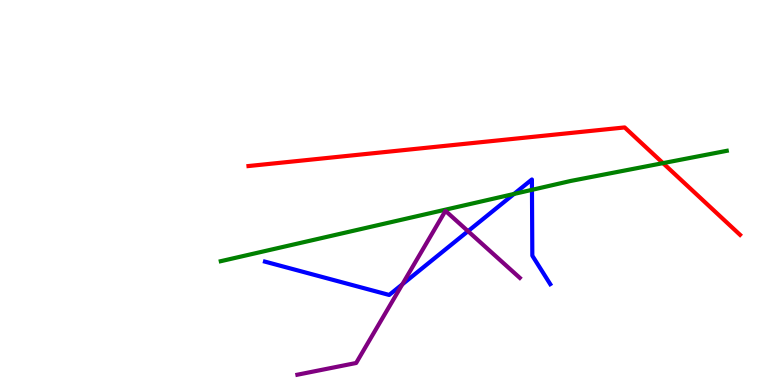[{'lines': ['blue', 'red'], 'intersections': []}, {'lines': ['green', 'red'], 'intersections': [{'x': 8.55, 'y': 5.76}]}, {'lines': ['purple', 'red'], 'intersections': []}, {'lines': ['blue', 'green'], 'intersections': [{'x': 6.63, 'y': 4.96}, {'x': 6.86, 'y': 5.07}]}, {'lines': ['blue', 'purple'], 'intersections': [{'x': 5.19, 'y': 2.61}, {'x': 6.04, 'y': 4.0}]}, {'lines': ['green', 'purple'], 'intersections': []}]